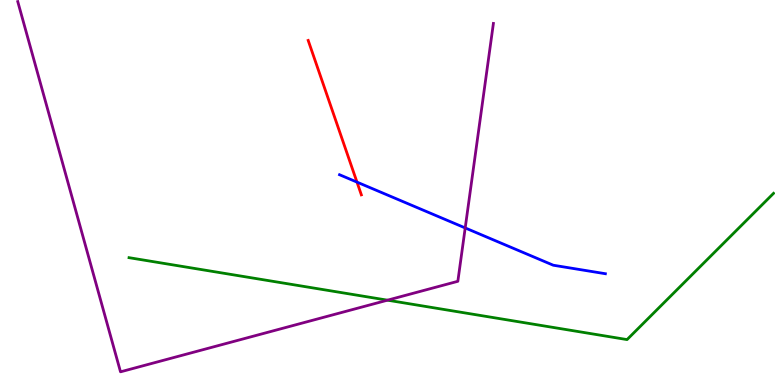[{'lines': ['blue', 'red'], 'intersections': [{'x': 4.61, 'y': 5.27}]}, {'lines': ['green', 'red'], 'intersections': []}, {'lines': ['purple', 'red'], 'intersections': []}, {'lines': ['blue', 'green'], 'intersections': []}, {'lines': ['blue', 'purple'], 'intersections': [{'x': 6.0, 'y': 4.08}]}, {'lines': ['green', 'purple'], 'intersections': [{'x': 5.0, 'y': 2.2}]}]